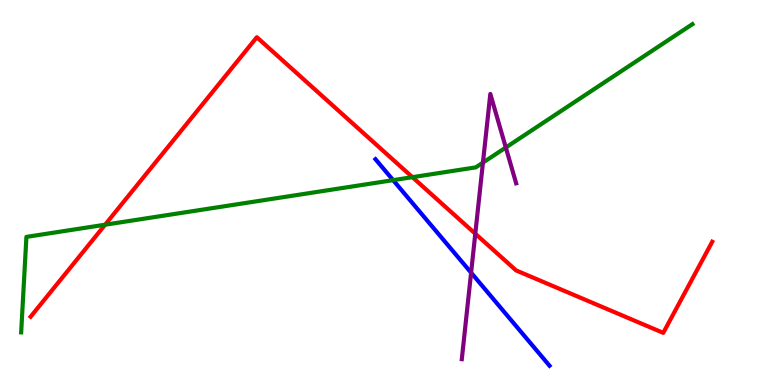[{'lines': ['blue', 'red'], 'intersections': []}, {'lines': ['green', 'red'], 'intersections': [{'x': 1.36, 'y': 4.16}, {'x': 5.32, 'y': 5.4}]}, {'lines': ['purple', 'red'], 'intersections': [{'x': 6.13, 'y': 3.93}]}, {'lines': ['blue', 'green'], 'intersections': [{'x': 5.07, 'y': 5.32}]}, {'lines': ['blue', 'purple'], 'intersections': [{'x': 6.08, 'y': 2.92}]}, {'lines': ['green', 'purple'], 'intersections': [{'x': 6.23, 'y': 5.78}, {'x': 6.53, 'y': 6.17}]}]